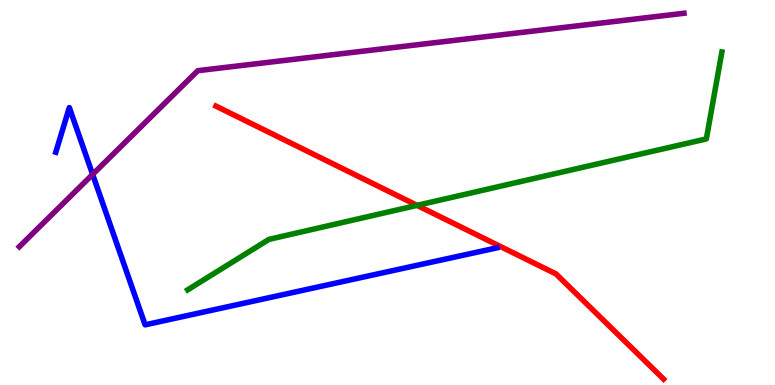[{'lines': ['blue', 'red'], 'intersections': []}, {'lines': ['green', 'red'], 'intersections': [{'x': 5.38, 'y': 4.67}]}, {'lines': ['purple', 'red'], 'intersections': []}, {'lines': ['blue', 'green'], 'intersections': []}, {'lines': ['blue', 'purple'], 'intersections': [{'x': 1.2, 'y': 5.47}]}, {'lines': ['green', 'purple'], 'intersections': []}]